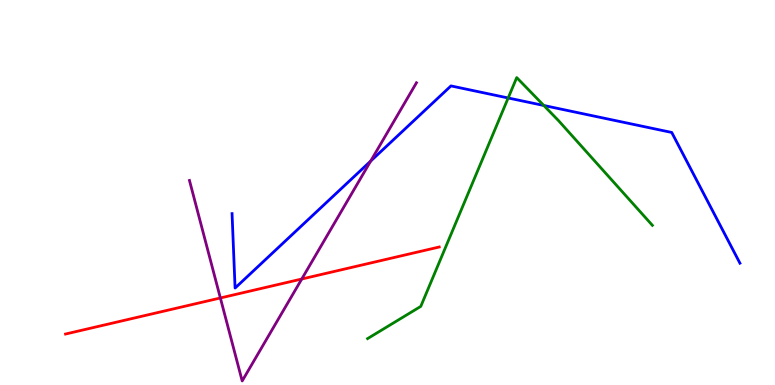[{'lines': ['blue', 'red'], 'intersections': []}, {'lines': ['green', 'red'], 'intersections': []}, {'lines': ['purple', 'red'], 'intersections': [{'x': 2.84, 'y': 2.26}, {'x': 3.89, 'y': 2.75}]}, {'lines': ['blue', 'green'], 'intersections': [{'x': 6.56, 'y': 7.46}, {'x': 7.02, 'y': 7.26}]}, {'lines': ['blue', 'purple'], 'intersections': [{'x': 4.78, 'y': 5.82}]}, {'lines': ['green', 'purple'], 'intersections': []}]